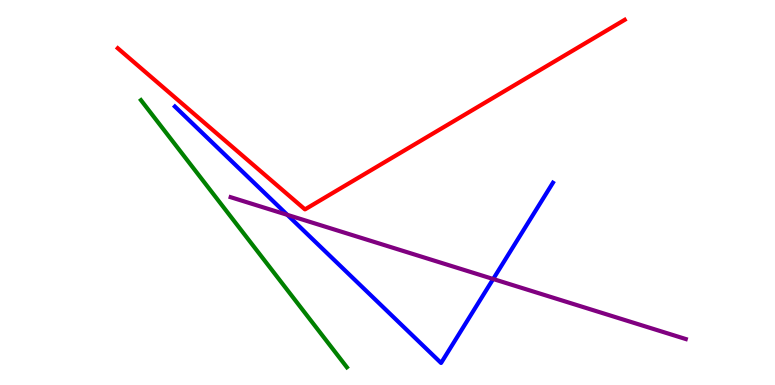[{'lines': ['blue', 'red'], 'intersections': []}, {'lines': ['green', 'red'], 'intersections': []}, {'lines': ['purple', 'red'], 'intersections': []}, {'lines': ['blue', 'green'], 'intersections': []}, {'lines': ['blue', 'purple'], 'intersections': [{'x': 3.71, 'y': 4.42}, {'x': 6.36, 'y': 2.75}]}, {'lines': ['green', 'purple'], 'intersections': []}]